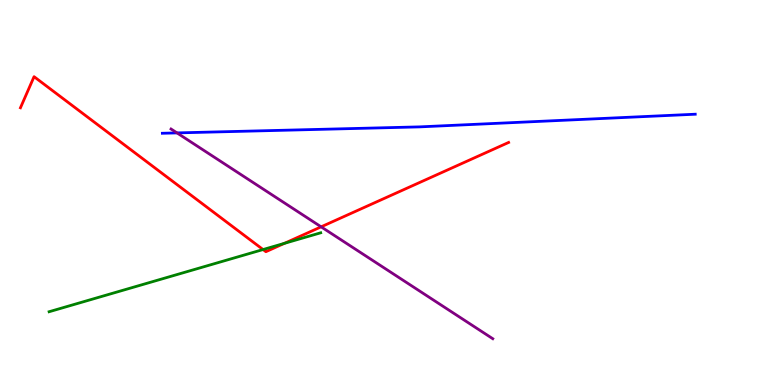[{'lines': ['blue', 'red'], 'intersections': []}, {'lines': ['green', 'red'], 'intersections': [{'x': 3.39, 'y': 3.52}, {'x': 3.67, 'y': 3.68}]}, {'lines': ['purple', 'red'], 'intersections': [{'x': 4.14, 'y': 4.11}]}, {'lines': ['blue', 'green'], 'intersections': []}, {'lines': ['blue', 'purple'], 'intersections': [{'x': 2.28, 'y': 6.55}]}, {'lines': ['green', 'purple'], 'intersections': []}]